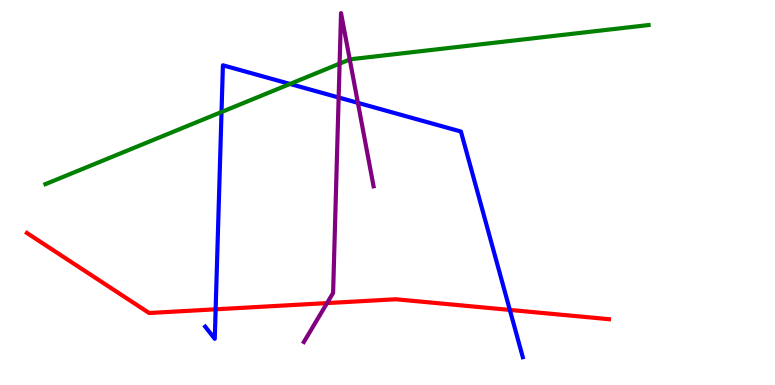[{'lines': ['blue', 'red'], 'intersections': [{'x': 2.78, 'y': 1.97}, {'x': 6.58, 'y': 1.95}]}, {'lines': ['green', 'red'], 'intersections': []}, {'lines': ['purple', 'red'], 'intersections': [{'x': 4.22, 'y': 2.13}]}, {'lines': ['blue', 'green'], 'intersections': [{'x': 2.86, 'y': 7.09}, {'x': 3.74, 'y': 7.82}]}, {'lines': ['blue', 'purple'], 'intersections': [{'x': 4.37, 'y': 7.47}, {'x': 4.62, 'y': 7.33}]}, {'lines': ['green', 'purple'], 'intersections': [{'x': 4.38, 'y': 8.35}, {'x': 4.51, 'y': 8.46}]}]